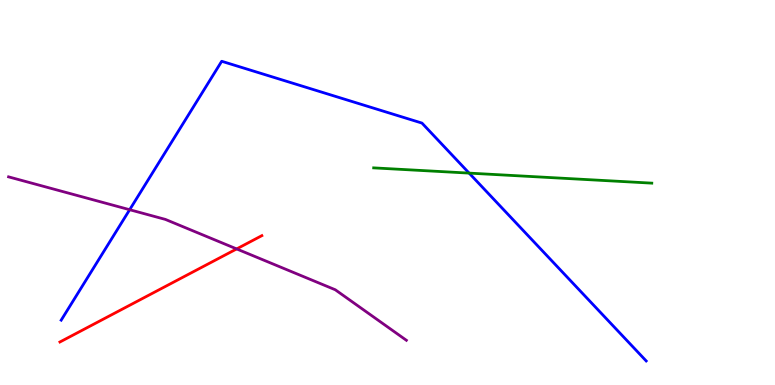[{'lines': ['blue', 'red'], 'intersections': []}, {'lines': ['green', 'red'], 'intersections': []}, {'lines': ['purple', 'red'], 'intersections': [{'x': 3.05, 'y': 3.53}]}, {'lines': ['blue', 'green'], 'intersections': [{'x': 6.05, 'y': 5.5}]}, {'lines': ['blue', 'purple'], 'intersections': [{'x': 1.67, 'y': 4.55}]}, {'lines': ['green', 'purple'], 'intersections': []}]